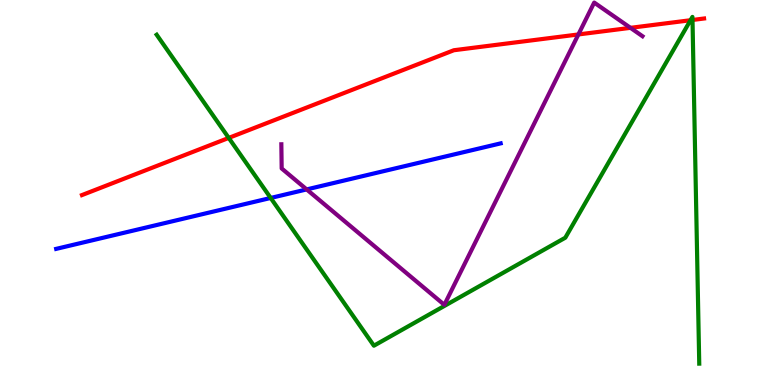[{'lines': ['blue', 'red'], 'intersections': []}, {'lines': ['green', 'red'], 'intersections': [{'x': 2.95, 'y': 6.42}, {'x': 8.91, 'y': 9.47}, {'x': 8.94, 'y': 9.48}]}, {'lines': ['purple', 'red'], 'intersections': [{'x': 7.46, 'y': 9.11}, {'x': 8.14, 'y': 9.28}]}, {'lines': ['blue', 'green'], 'intersections': [{'x': 3.49, 'y': 4.86}]}, {'lines': ['blue', 'purple'], 'intersections': [{'x': 3.96, 'y': 5.08}]}, {'lines': ['green', 'purple'], 'intersections': []}]